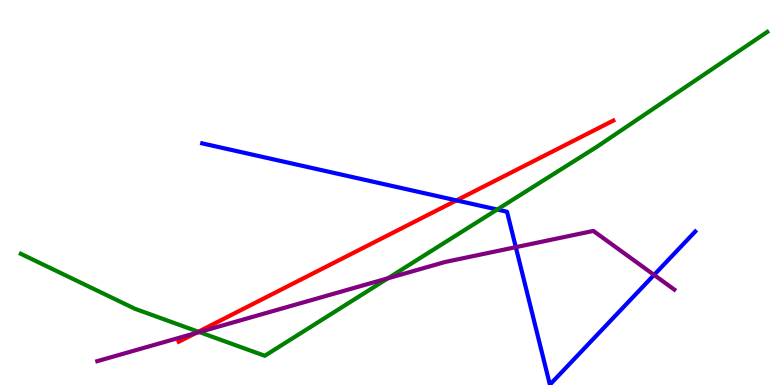[{'lines': ['blue', 'red'], 'intersections': [{'x': 5.89, 'y': 4.79}]}, {'lines': ['green', 'red'], 'intersections': [{'x': 2.56, 'y': 1.38}]}, {'lines': ['purple', 'red'], 'intersections': [{'x': 2.53, 'y': 1.35}]}, {'lines': ['blue', 'green'], 'intersections': [{'x': 6.42, 'y': 4.56}]}, {'lines': ['blue', 'purple'], 'intersections': [{'x': 6.66, 'y': 3.58}, {'x': 8.44, 'y': 2.86}]}, {'lines': ['green', 'purple'], 'intersections': [{'x': 2.57, 'y': 1.37}, {'x': 5.01, 'y': 2.77}]}]